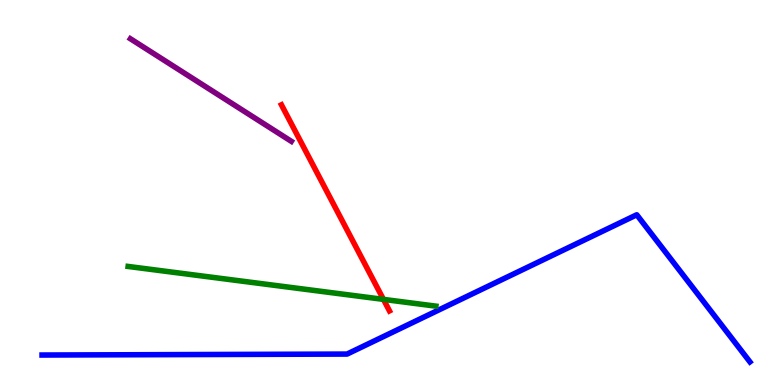[{'lines': ['blue', 'red'], 'intersections': []}, {'lines': ['green', 'red'], 'intersections': [{'x': 4.95, 'y': 2.22}]}, {'lines': ['purple', 'red'], 'intersections': []}, {'lines': ['blue', 'green'], 'intersections': []}, {'lines': ['blue', 'purple'], 'intersections': []}, {'lines': ['green', 'purple'], 'intersections': []}]